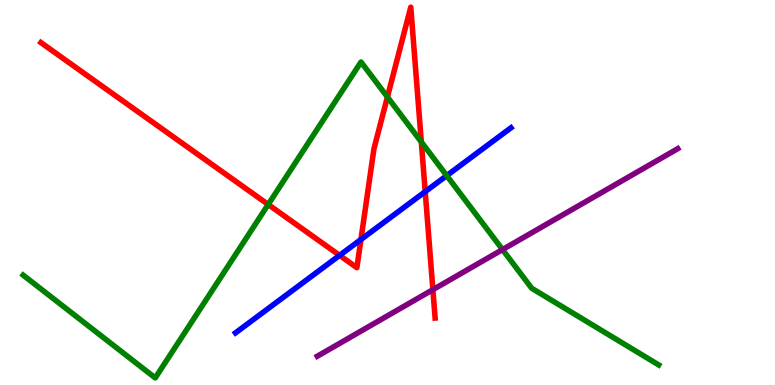[{'lines': ['blue', 'red'], 'intersections': [{'x': 4.38, 'y': 3.37}, {'x': 4.66, 'y': 3.78}, {'x': 5.49, 'y': 5.02}]}, {'lines': ['green', 'red'], 'intersections': [{'x': 3.46, 'y': 4.69}, {'x': 5.0, 'y': 7.48}, {'x': 5.44, 'y': 6.31}]}, {'lines': ['purple', 'red'], 'intersections': [{'x': 5.59, 'y': 2.48}]}, {'lines': ['blue', 'green'], 'intersections': [{'x': 5.76, 'y': 5.44}]}, {'lines': ['blue', 'purple'], 'intersections': []}, {'lines': ['green', 'purple'], 'intersections': [{'x': 6.48, 'y': 3.52}]}]